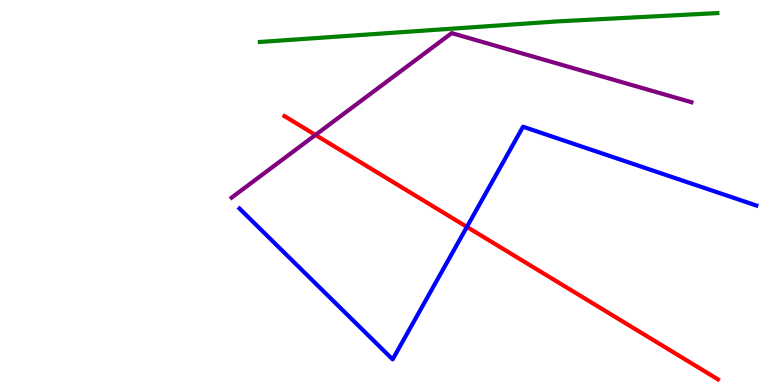[{'lines': ['blue', 'red'], 'intersections': [{'x': 6.02, 'y': 4.11}]}, {'lines': ['green', 'red'], 'intersections': []}, {'lines': ['purple', 'red'], 'intersections': [{'x': 4.07, 'y': 6.5}]}, {'lines': ['blue', 'green'], 'intersections': []}, {'lines': ['blue', 'purple'], 'intersections': []}, {'lines': ['green', 'purple'], 'intersections': []}]